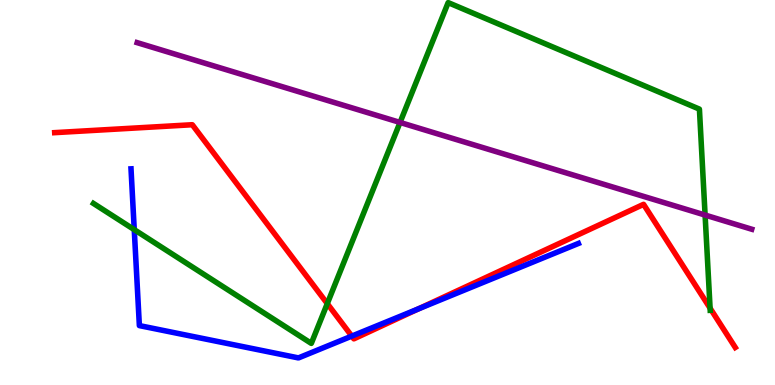[{'lines': ['blue', 'red'], 'intersections': [{'x': 4.54, 'y': 1.27}, {'x': 5.4, 'y': 1.98}]}, {'lines': ['green', 'red'], 'intersections': [{'x': 4.22, 'y': 2.11}, {'x': 9.16, 'y': 2.0}]}, {'lines': ['purple', 'red'], 'intersections': []}, {'lines': ['blue', 'green'], 'intersections': [{'x': 1.73, 'y': 4.04}]}, {'lines': ['blue', 'purple'], 'intersections': []}, {'lines': ['green', 'purple'], 'intersections': [{'x': 5.16, 'y': 6.82}, {'x': 9.1, 'y': 4.41}]}]